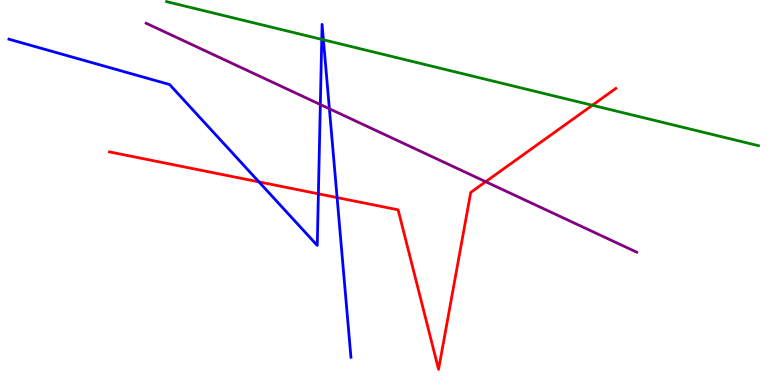[{'lines': ['blue', 'red'], 'intersections': [{'x': 3.34, 'y': 5.28}, {'x': 4.11, 'y': 4.97}, {'x': 4.35, 'y': 4.87}]}, {'lines': ['green', 'red'], 'intersections': [{'x': 7.64, 'y': 7.27}]}, {'lines': ['purple', 'red'], 'intersections': [{'x': 6.27, 'y': 5.28}]}, {'lines': ['blue', 'green'], 'intersections': [{'x': 4.15, 'y': 8.98}, {'x': 4.17, 'y': 8.97}]}, {'lines': ['blue', 'purple'], 'intersections': [{'x': 4.13, 'y': 7.28}, {'x': 4.25, 'y': 7.17}]}, {'lines': ['green', 'purple'], 'intersections': []}]